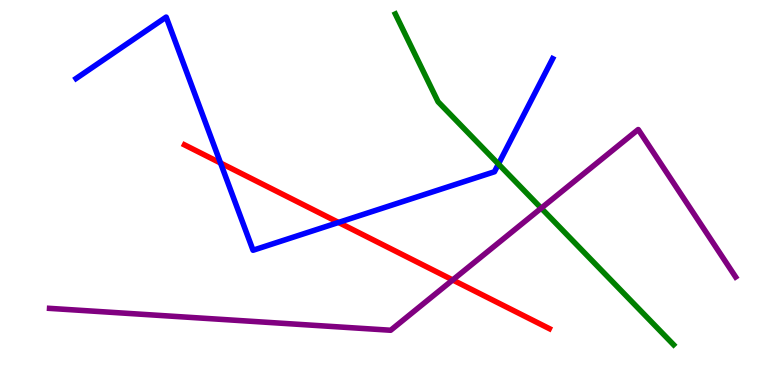[{'lines': ['blue', 'red'], 'intersections': [{'x': 2.85, 'y': 5.77}, {'x': 4.37, 'y': 4.22}]}, {'lines': ['green', 'red'], 'intersections': []}, {'lines': ['purple', 'red'], 'intersections': [{'x': 5.84, 'y': 2.73}]}, {'lines': ['blue', 'green'], 'intersections': [{'x': 6.43, 'y': 5.74}]}, {'lines': ['blue', 'purple'], 'intersections': []}, {'lines': ['green', 'purple'], 'intersections': [{'x': 6.98, 'y': 4.59}]}]